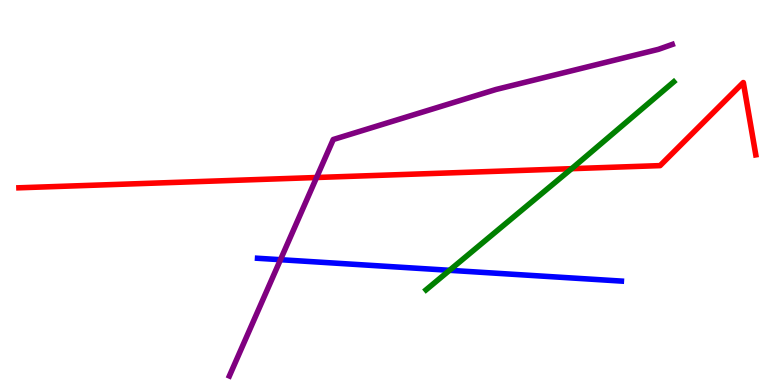[{'lines': ['blue', 'red'], 'intersections': []}, {'lines': ['green', 'red'], 'intersections': [{'x': 7.38, 'y': 5.62}]}, {'lines': ['purple', 'red'], 'intersections': [{'x': 4.08, 'y': 5.39}]}, {'lines': ['blue', 'green'], 'intersections': [{'x': 5.8, 'y': 2.98}]}, {'lines': ['blue', 'purple'], 'intersections': [{'x': 3.62, 'y': 3.25}]}, {'lines': ['green', 'purple'], 'intersections': []}]